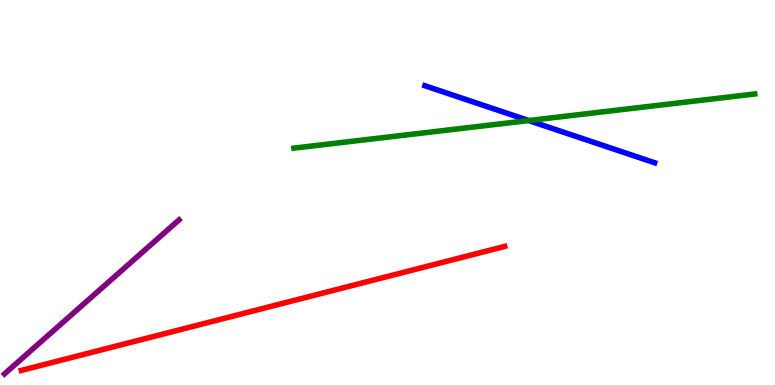[{'lines': ['blue', 'red'], 'intersections': []}, {'lines': ['green', 'red'], 'intersections': []}, {'lines': ['purple', 'red'], 'intersections': []}, {'lines': ['blue', 'green'], 'intersections': [{'x': 6.82, 'y': 6.87}]}, {'lines': ['blue', 'purple'], 'intersections': []}, {'lines': ['green', 'purple'], 'intersections': []}]